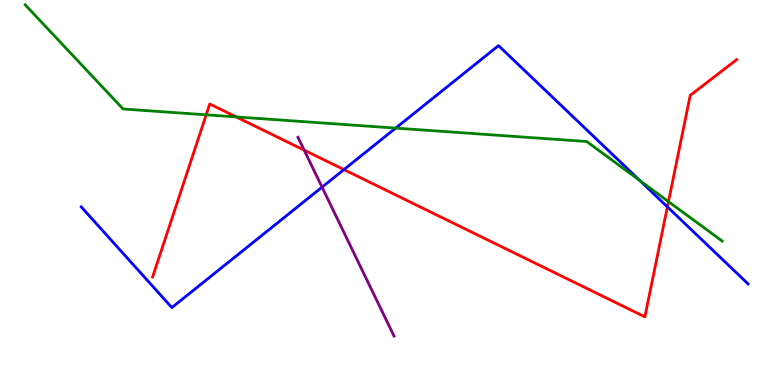[{'lines': ['blue', 'red'], 'intersections': [{'x': 4.44, 'y': 5.59}, {'x': 8.61, 'y': 4.63}]}, {'lines': ['green', 'red'], 'intersections': [{'x': 2.66, 'y': 7.02}, {'x': 3.05, 'y': 6.96}, {'x': 8.63, 'y': 4.76}]}, {'lines': ['purple', 'red'], 'intersections': [{'x': 3.92, 'y': 6.1}]}, {'lines': ['blue', 'green'], 'intersections': [{'x': 5.11, 'y': 6.67}, {'x': 8.26, 'y': 5.31}]}, {'lines': ['blue', 'purple'], 'intersections': [{'x': 4.16, 'y': 5.14}]}, {'lines': ['green', 'purple'], 'intersections': []}]